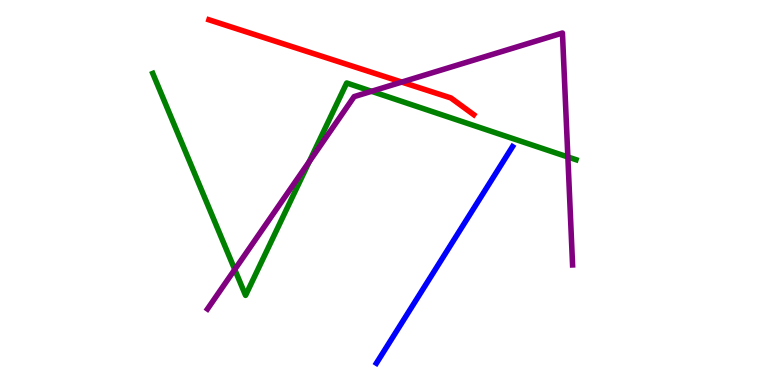[{'lines': ['blue', 'red'], 'intersections': []}, {'lines': ['green', 'red'], 'intersections': []}, {'lines': ['purple', 'red'], 'intersections': [{'x': 5.18, 'y': 7.87}]}, {'lines': ['blue', 'green'], 'intersections': []}, {'lines': ['blue', 'purple'], 'intersections': []}, {'lines': ['green', 'purple'], 'intersections': [{'x': 3.03, 'y': 3.0}, {'x': 3.99, 'y': 5.8}, {'x': 4.79, 'y': 7.63}, {'x': 7.33, 'y': 5.92}]}]